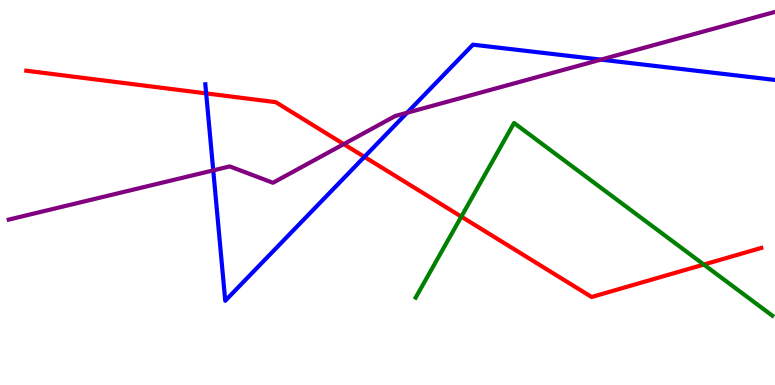[{'lines': ['blue', 'red'], 'intersections': [{'x': 2.66, 'y': 7.57}, {'x': 4.7, 'y': 5.93}]}, {'lines': ['green', 'red'], 'intersections': [{'x': 5.95, 'y': 4.37}, {'x': 9.08, 'y': 3.13}]}, {'lines': ['purple', 'red'], 'intersections': [{'x': 4.44, 'y': 6.26}]}, {'lines': ['blue', 'green'], 'intersections': []}, {'lines': ['blue', 'purple'], 'intersections': [{'x': 2.75, 'y': 5.57}, {'x': 5.25, 'y': 7.07}, {'x': 7.75, 'y': 8.45}]}, {'lines': ['green', 'purple'], 'intersections': []}]